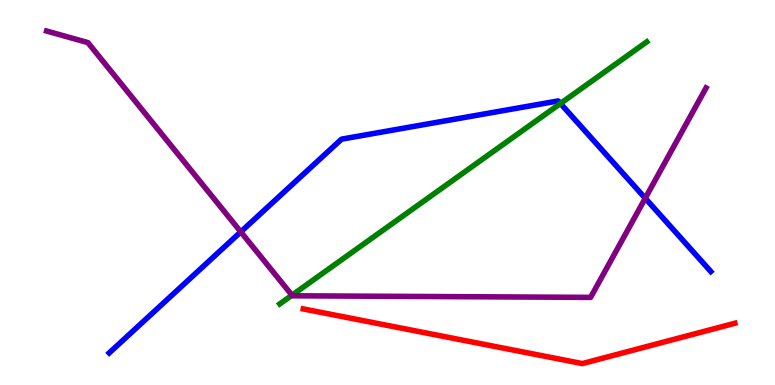[{'lines': ['blue', 'red'], 'intersections': []}, {'lines': ['green', 'red'], 'intersections': []}, {'lines': ['purple', 'red'], 'intersections': []}, {'lines': ['blue', 'green'], 'intersections': [{'x': 7.23, 'y': 7.31}]}, {'lines': ['blue', 'purple'], 'intersections': [{'x': 3.11, 'y': 3.98}, {'x': 8.33, 'y': 4.85}]}, {'lines': ['green', 'purple'], 'intersections': [{'x': 3.77, 'y': 2.33}]}]